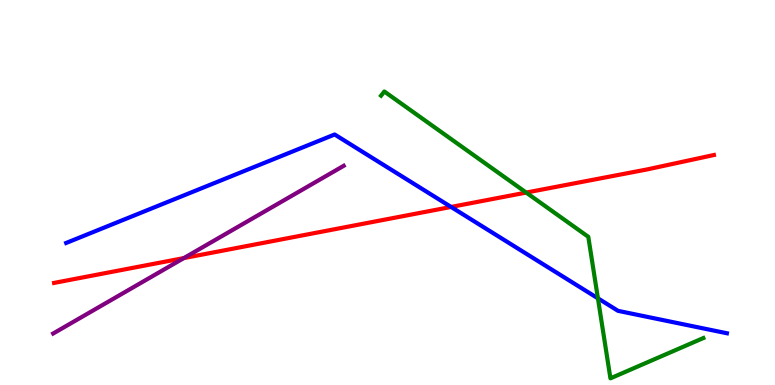[{'lines': ['blue', 'red'], 'intersections': [{'x': 5.82, 'y': 4.62}]}, {'lines': ['green', 'red'], 'intersections': [{'x': 6.79, 'y': 5.0}]}, {'lines': ['purple', 'red'], 'intersections': [{'x': 2.37, 'y': 3.3}]}, {'lines': ['blue', 'green'], 'intersections': [{'x': 7.72, 'y': 2.25}]}, {'lines': ['blue', 'purple'], 'intersections': []}, {'lines': ['green', 'purple'], 'intersections': []}]